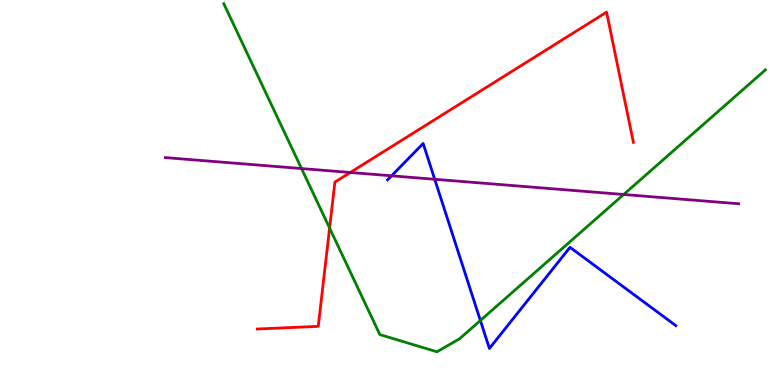[{'lines': ['blue', 'red'], 'intersections': []}, {'lines': ['green', 'red'], 'intersections': [{'x': 4.25, 'y': 4.08}]}, {'lines': ['purple', 'red'], 'intersections': [{'x': 4.52, 'y': 5.52}]}, {'lines': ['blue', 'green'], 'intersections': [{'x': 6.2, 'y': 1.68}]}, {'lines': ['blue', 'purple'], 'intersections': [{'x': 5.05, 'y': 5.43}, {'x': 5.61, 'y': 5.34}]}, {'lines': ['green', 'purple'], 'intersections': [{'x': 3.89, 'y': 5.62}, {'x': 8.05, 'y': 4.95}]}]